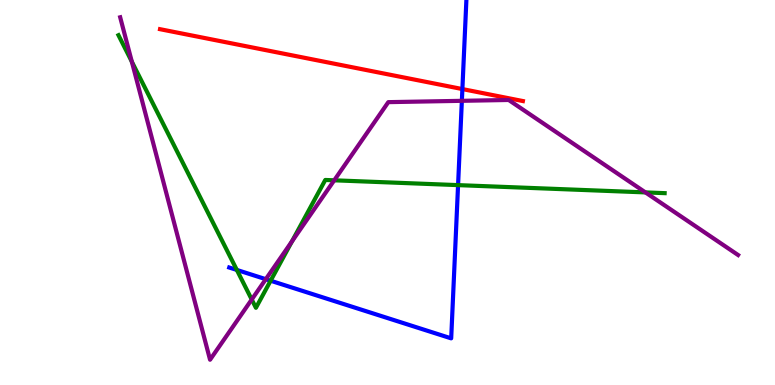[{'lines': ['blue', 'red'], 'intersections': [{'x': 5.97, 'y': 7.69}]}, {'lines': ['green', 'red'], 'intersections': []}, {'lines': ['purple', 'red'], 'intersections': []}, {'lines': ['blue', 'green'], 'intersections': [{'x': 3.06, 'y': 2.99}, {'x': 3.49, 'y': 2.71}, {'x': 5.91, 'y': 5.19}]}, {'lines': ['blue', 'purple'], 'intersections': [{'x': 3.43, 'y': 2.75}, {'x': 5.96, 'y': 7.38}]}, {'lines': ['green', 'purple'], 'intersections': [{'x': 1.7, 'y': 8.4}, {'x': 3.25, 'y': 2.22}, {'x': 3.77, 'y': 3.73}, {'x': 4.31, 'y': 5.32}, {'x': 8.33, 'y': 5.0}]}]